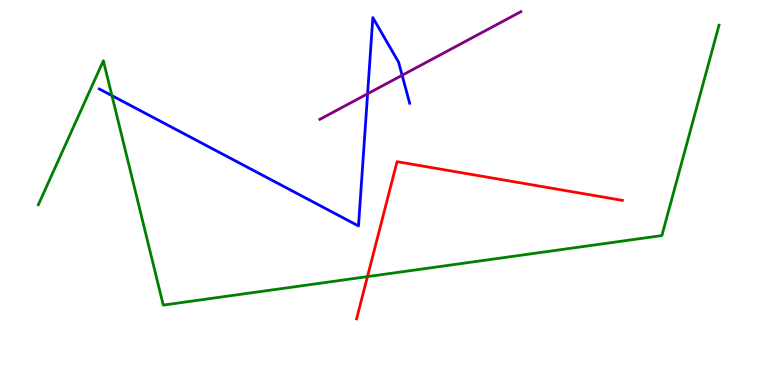[{'lines': ['blue', 'red'], 'intersections': []}, {'lines': ['green', 'red'], 'intersections': [{'x': 4.74, 'y': 2.81}]}, {'lines': ['purple', 'red'], 'intersections': []}, {'lines': ['blue', 'green'], 'intersections': [{'x': 1.44, 'y': 7.52}]}, {'lines': ['blue', 'purple'], 'intersections': [{'x': 4.74, 'y': 7.56}, {'x': 5.19, 'y': 8.04}]}, {'lines': ['green', 'purple'], 'intersections': []}]